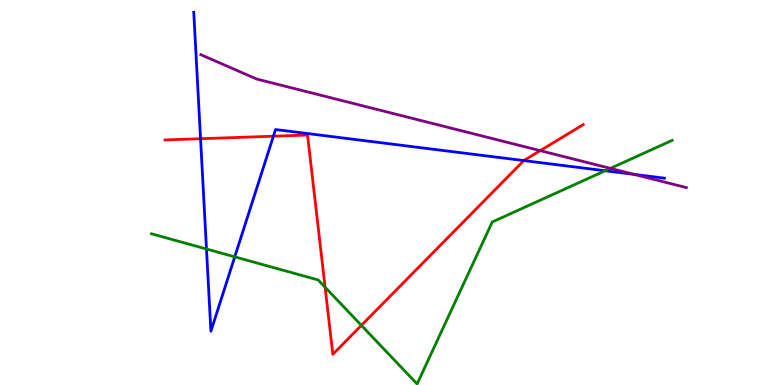[{'lines': ['blue', 'red'], 'intersections': [{'x': 2.59, 'y': 6.4}, {'x': 3.53, 'y': 6.46}, {'x': 6.76, 'y': 5.83}]}, {'lines': ['green', 'red'], 'intersections': [{'x': 4.19, 'y': 2.54}, {'x': 4.66, 'y': 1.55}]}, {'lines': ['purple', 'red'], 'intersections': [{'x': 6.97, 'y': 6.09}]}, {'lines': ['blue', 'green'], 'intersections': [{'x': 2.66, 'y': 3.53}, {'x': 3.03, 'y': 3.33}, {'x': 7.81, 'y': 5.56}]}, {'lines': ['blue', 'purple'], 'intersections': [{'x': 8.18, 'y': 5.47}]}, {'lines': ['green', 'purple'], 'intersections': [{'x': 7.88, 'y': 5.63}]}]